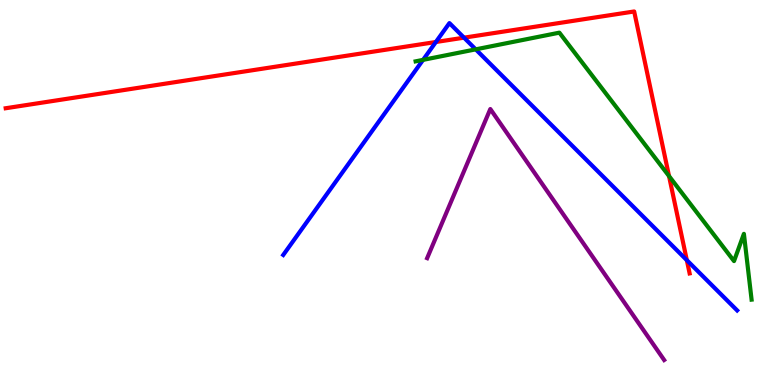[{'lines': ['blue', 'red'], 'intersections': [{'x': 5.62, 'y': 8.91}, {'x': 5.99, 'y': 9.02}, {'x': 8.86, 'y': 3.24}]}, {'lines': ['green', 'red'], 'intersections': [{'x': 8.63, 'y': 5.43}]}, {'lines': ['purple', 'red'], 'intersections': []}, {'lines': ['blue', 'green'], 'intersections': [{'x': 5.46, 'y': 8.45}, {'x': 6.14, 'y': 8.72}]}, {'lines': ['blue', 'purple'], 'intersections': []}, {'lines': ['green', 'purple'], 'intersections': []}]